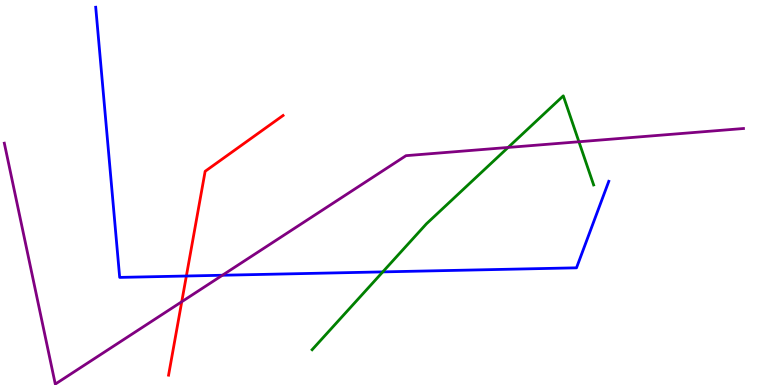[{'lines': ['blue', 'red'], 'intersections': [{'x': 2.4, 'y': 2.83}]}, {'lines': ['green', 'red'], 'intersections': []}, {'lines': ['purple', 'red'], 'intersections': [{'x': 2.35, 'y': 2.16}]}, {'lines': ['blue', 'green'], 'intersections': [{'x': 4.94, 'y': 2.94}]}, {'lines': ['blue', 'purple'], 'intersections': [{'x': 2.87, 'y': 2.85}]}, {'lines': ['green', 'purple'], 'intersections': [{'x': 6.56, 'y': 6.17}, {'x': 7.47, 'y': 6.32}]}]